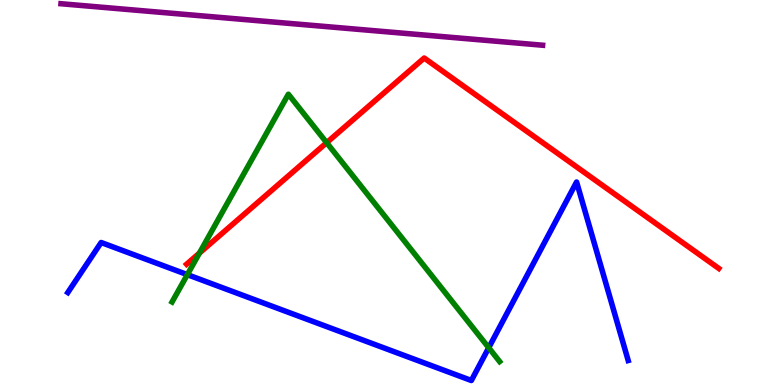[{'lines': ['blue', 'red'], 'intersections': []}, {'lines': ['green', 'red'], 'intersections': [{'x': 2.57, 'y': 3.43}, {'x': 4.21, 'y': 6.29}]}, {'lines': ['purple', 'red'], 'intersections': []}, {'lines': ['blue', 'green'], 'intersections': [{'x': 2.42, 'y': 2.87}, {'x': 6.31, 'y': 0.968}]}, {'lines': ['blue', 'purple'], 'intersections': []}, {'lines': ['green', 'purple'], 'intersections': []}]